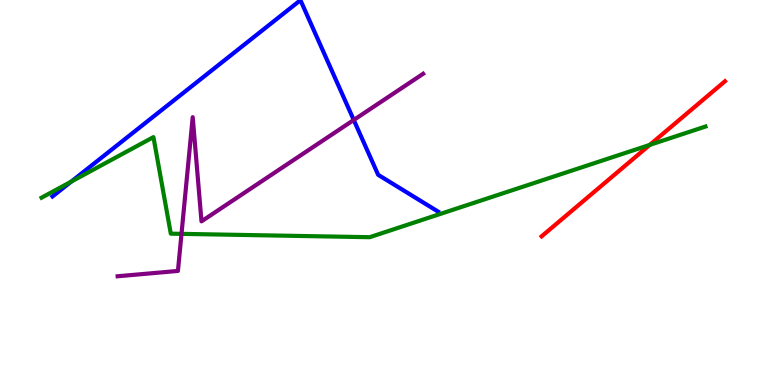[{'lines': ['blue', 'red'], 'intersections': []}, {'lines': ['green', 'red'], 'intersections': [{'x': 8.38, 'y': 6.24}]}, {'lines': ['purple', 'red'], 'intersections': []}, {'lines': ['blue', 'green'], 'intersections': [{'x': 0.919, 'y': 5.28}]}, {'lines': ['blue', 'purple'], 'intersections': [{'x': 4.56, 'y': 6.88}]}, {'lines': ['green', 'purple'], 'intersections': [{'x': 2.34, 'y': 3.93}]}]